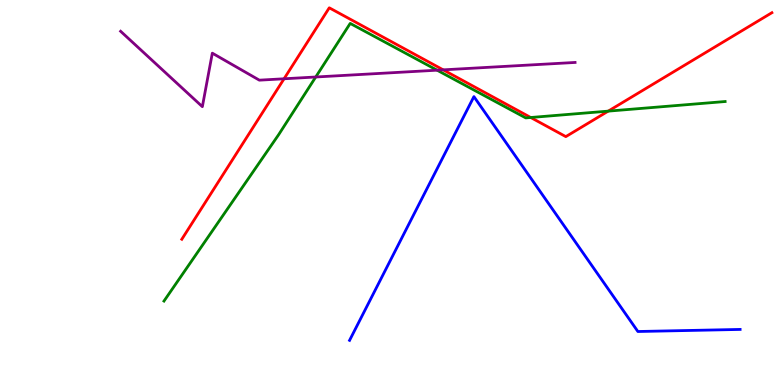[{'lines': ['blue', 'red'], 'intersections': []}, {'lines': ['green', 'red'], 'intersections': [{'x': 6.85, 'y': 6.95}, {'x': 7.85, 'y': 7.11}]}, {'lines': ['purple', 'red'], 'intersections': [{'x': 3.67, 'y': 7.95}, {'x': 5.72, 'y': 8.19}]}, {'lines': ['blue', 'green'], 'intersections': []}, {'lines': ['blue', 'purple'], 'intersections': []}, {'lines': ['green', 'purple'], 'intersections': [{'x': 4.07, 'y': 8.0}, {'x': 5.64, 'y': 8.18}]}]